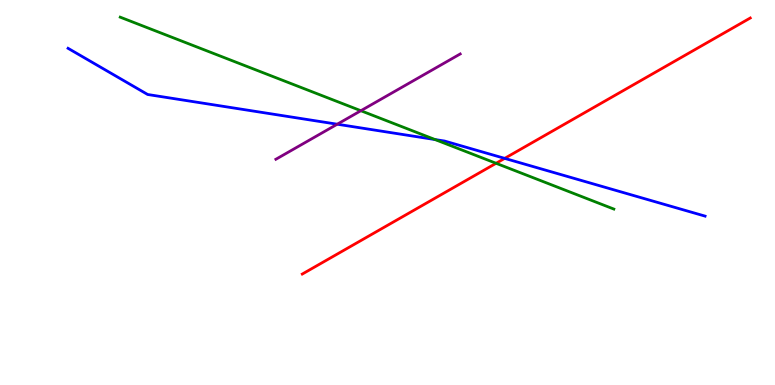[{'lines': ['blue', 'red'], 'intersections': [{'x': 6.51, 'y': 5.89}]}, {'lines': ['green', 'red'], 'intersections': [{'x': 6.4, 'y': 5.76}]}, {'lines': ['purple', 'red'], 'intersections': []}, {'lines': ['blue', 'green'], 'intersections': [{'x': 5.61, 'y': 6.38}]}, {'lines': ['blue', 'purple'], 'intersections': [{'x': 4.35, 'y': 6.77}]}, {'lines': ['green', 'purple'], 'intersections': [{'x': 4.66, 'y': 7.12}]}]